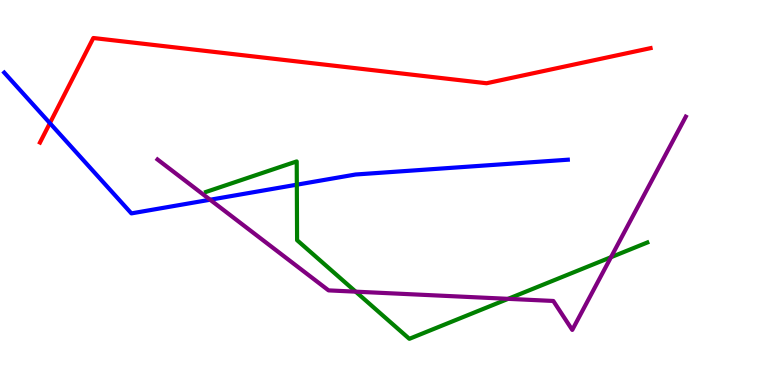[{'lines': ['blue', 'red'], 'intersections': [{'x': 0.644, 'y': 6.8}]}, {'lines': ['green', 'red'], 'intersections': []}, {'lines': ['purple', 'red'], 'intersections': []}, {'lines': ['blue', 'green'], 'intersections': [{'x': 3.83, 'y': 5.2}]}, {'lines': ['blue', 'purple'], 'intersections': [{'x': 2.71, 'y': 4.81}]}, {'lines': ['green', 'purple'], 'intersections': [{'x': 4.59, 'y': 2.42}, {'x': 6.56, 'y': 2.24}, {'x': 7.88, 'y': 3.32}]}]